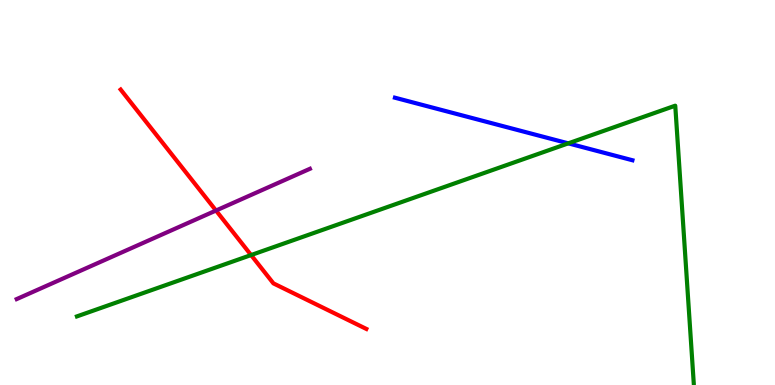[{'lines': ['blue', 'red'], 'intersections': []}, {'lines': ['green', 'red'], 'intersections': [{'x': 3.24, 'y': 3.38}]}, {'lines': ['purple', 'red'], 'intersections': [{'x': 2.79, 'y': 4.53}]}, {'lines': ['blue', 'green'], 'intersections': [{'x': 7.33, 'y': 6.28}]}, {'lines': ['blue', 'purple'], 'intersections': []}, {'lines': ['green', 'purple'], 'intersections': []}]